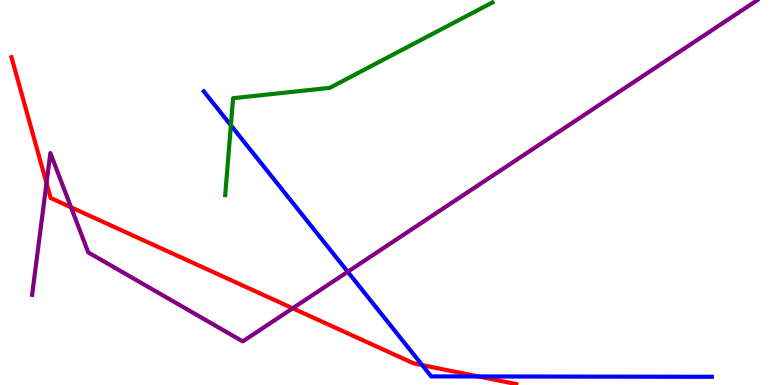[{'lines': ['blue', 'red'], 'intersections': [{'x': 5.45, 'y': 0.516}, {'x': 6.17, 'y': 0.222}]}, {'lines': ['green', 'red'], 'intersections': []}, {'lines': ['purple', 'red'], 'intersections': [{'x': 0.6, 'y': 5.24}, {'x': 0.917, 'y': 4.62}, {'x': 3.78, 'y': 1.99}]}, {'lines': ['blue', 'green'], 'intersections': [{'x': 2.98, 'y': 6.75}]}, {'lines': ['blue', 'purple'], 'intersections': [{'x': 4.49, 'y': 2.94}]}, {'lines': ['green', 'purple'], 'intersections': []}]